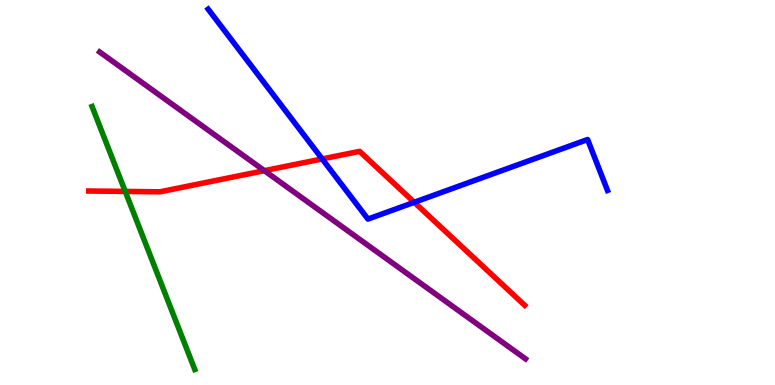[{'lines': ['blue', 'red'], 'intersections': [{'x': 4.16, 'y': 5.87}, {'x': 5.34, 'y': 4.75}]}, {'lines': ['green', 'red'], 'intersections': [{'x': 1.62, 'y': 5.03}]}, {'lines': ['purple', 'red'], 'intersections': [{'x': 3.41, 'y': 5.57}]}, {'lines': ['blue', 'green'], 'intersections': []}, {'lines': ['blue', 'purple'], 'intersections': []}, {'lines': ['green', 'purple'], 'intersections': []}]